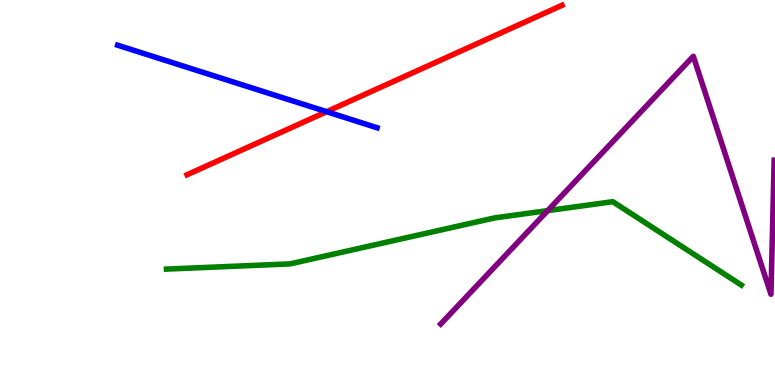[{'lines': ['blue', 'red'], 'intersections': [{'x': 4.21, 'y': 7.1}]}, {'lines': ['green', 'red'], 'intersections': []}, {'lines': ['purple', 'red'], 'intersections': []}, {'lines': ['blue', 'green'], 'intersections': []}, {'lines': ['blue', 'purple'], 'intersections': []}, {'lines': ['green', 'purple'], 'intersections': [{'x': 7.07, 'y': 4.53}]}]